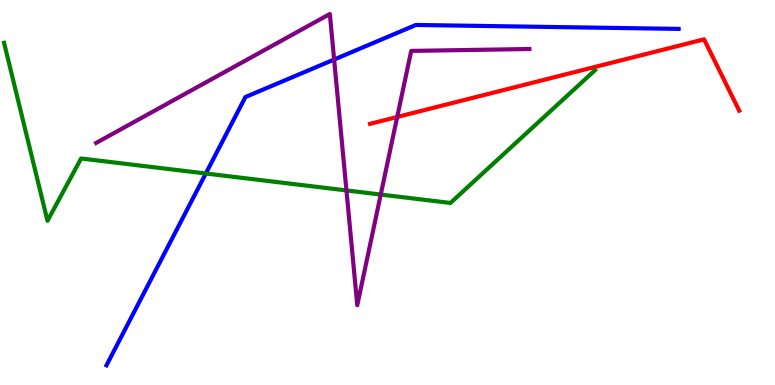[{'lines': ['blue', 'red'], 'intersections': []}, {'lines': ['green', 'red'], 'intersections': []}, {'lines': ['purple', 'red'], 'intersections': [{'x': 5.13, 'y': 6.96}]}, {'lines': ['blue', 'green'], 'intersections': [{'x': 2.66, 'y': 5.49}]}, {'lines': ['blue', 'purple'], 'intersections': [{'x': 4.31, 'y': 8.45}]}, {'lines': ['green', 'purple'], 'intersections': [{'x': 4.47, 'y': 5.05}, {'x': 4.91, 'y': 4.95}]}]